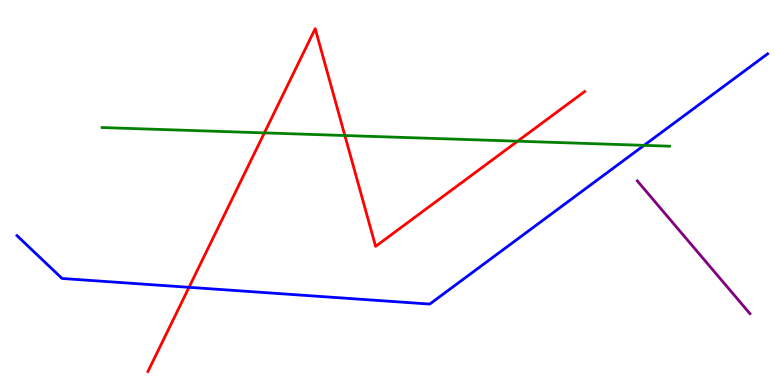[{'lines': ['blue', 'red'], 'intersections': [{'x': 2.44, 'y': 2.54}]}, {'lines': ['green', 'red'], 'intersections': [{'x': 3.41, 'y': 6.55}, {'x': 4.45, 'y': 6.48}, {'x': 6.68, 'y': 6.33}]}, {'lines': ['purple', 'red'], 'intersections': []}, {'lines': ['blue', 'green'], 'intersections': [{'x': 8.31, 'y': 6.22}]}, {'lines': ['blue', 'purple'], 'intersections': []}, {'lines': ['green', 'purple'], 'intersections': []}]